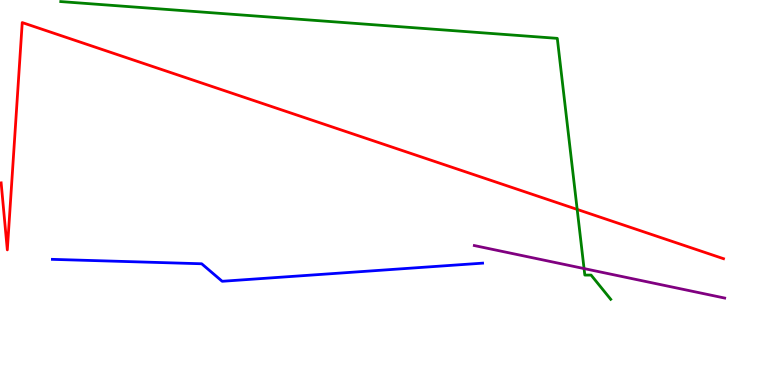[{'lines': ['blue', 'red'], 'intersections': []}, {'lines': ['green', 'red'], 'intersections': [{'x': 7.45, 'y': 4.56}]}, {'lines': ['purple', 'red'], 'intersections': []}, {'lines': ['blue', 'green'], 'intersections': []}, {'lines': ['blue', 'purple'], 'intersections': []}, {'lines': ['green', 'purple'], 'intersections': [{'x': 7.54, 'y': 3.02}]}]